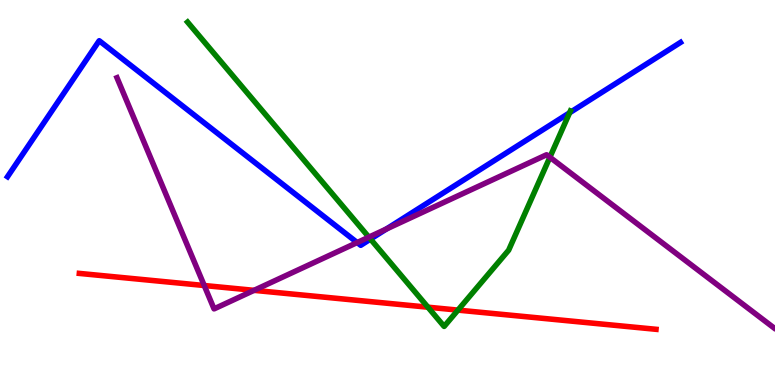[{'lines': ['blue', 'red'], 'intersections': []}, {'lines': ['green', 'red'], 'intersections': [{'x': 5.52, 'y': 2.02}, {'x': 5.91, 'y': 1.95}]}, {'lines': ['purple', 'red'], 'intersections': [{'x': 2.64, 'y': 2.58}, {'x': 3.28, 'y': 2.46}]}, {'lines': ['blue', 'green'], 'intersections': [{'x': 4.78, 'y': 3.79}, {'x': 7.35, 'y': 7.07}]}, {'lines': ['blue', 'purple'], 'intersections': [{'x': 4.61, 'y': 3.7}, {'x': 4.99, 'y': 4.05}]}, {'lines': ['green', 'purple'], 'intersections': [{'x': 4.76, 'y': 3.84}, {'x': 7.1, 'y': 5.92}]}]